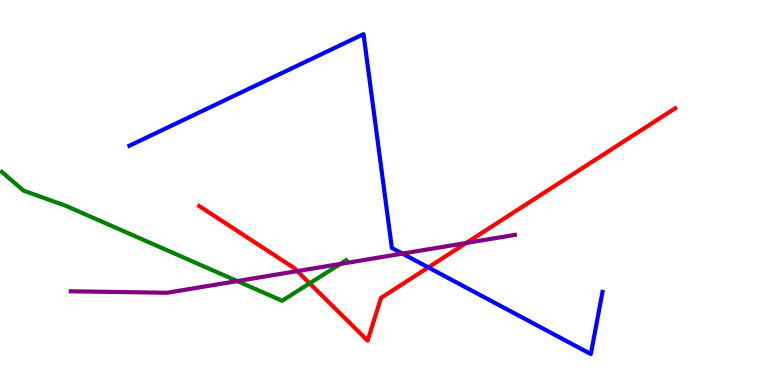[{'lines': ['blue', 'red'], 'intersections': [{'x': 5.53, 'y': 3.05}]}, {'lines': ['green', 'red'], 'intersections': [{'x': 4.0, 'y': 2.64}]}, {'lines': ['purple', 'red'], 'intersections': [{'x': 3.84, 'y': 2.96}, {'x': 6.02, 'y': 3.69}]}, {'lines': ['blue', 'green'], 'intersections': []}, {'lines': ['blue', 'purple'], 'intersections': [{'x': 5.19, 'y': 3.41}]}, {'lines': ['green', 'purple'], 'intersections': [{'x': 3.06, 'y': 2.7}, {'x': 4.39, 'y': 3.14}]}]